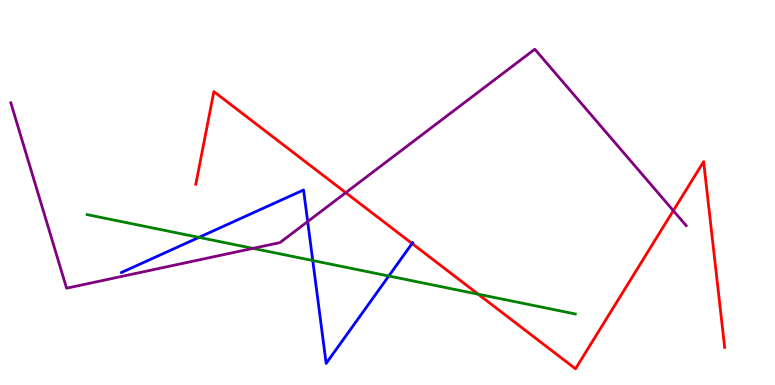[{'lines': ['blue', 'red'], 'intersections': [{'x': 5.32, 'y': 3.67}]}, {'lines': ['green', 'red'], 'intersections': [{'x': 6.17, 'y': 2.36}]}, {'lines': ['purple', 'red'], 'intersections': [{'x': 4.46, 'y': 5.0}, {'x': 8.69, 'y': 4.53}]}, {'lines': ['blue', 'green'], 'intersections': [{'x': 2.57, 'y': 3.83}, {'x': 4.04, 'y': 3.23}, {'x': 5.02, 'y': 2.83}]}, {'lines': ['blue', 'purple'], 'intersections': [{'x': 3.97, 'y': 4.24}]}, {'lines': ['green', 'purple'], 'intersections': [{'x': 3.26, 'y': 3.55}]}]